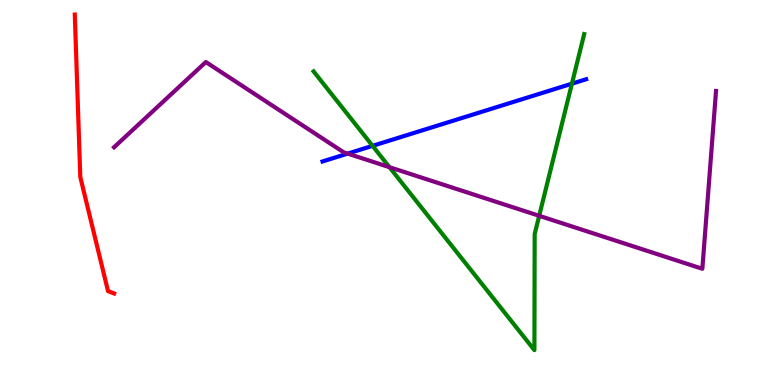[{'lines': ['blue', 'red'], 'intersections': []}, {'lines': ['green', 'red'], 'intersections': []}, {'lines': ['purple', 'red'], 'intersections': []}, {'lines': ['blue', 'green'], 'intersections': [{'x': 4.81, 'y': 6.21}, {'x': 7.38, 'y': 7.83}]}, {'lines': ['blue', 'purple'], 'intersections': [{'x': 4.49, 'y': 6.01}]}, {'lines': ['green', 'purple'], 'intersections': [{'x': 5.03, 'y': 5.66}, {'x': 6.96, 'y': 4.39}]}]